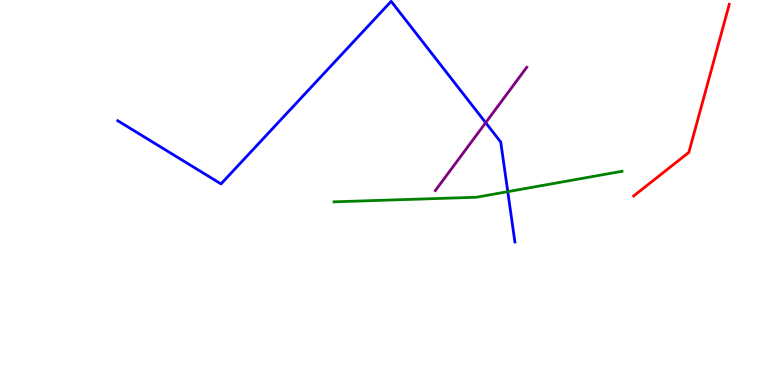[{'lines': ['blue', 'red'], 'intersections': []}, {'lines': ['green', 'red'], 'intersections': []}, {'lines': ['purple', 'red'], 'intersections': []}, {'lines': ['blue', 'green'], 'intersections': [{'x': 6.55, 'y': 5.02}]}, {'lines': ['blue', 'purple'], 'intersections': [{'x': 6.27, 'y': 6.81}]}, {'lines': ['green', 'purple'], 'intersections': []}]